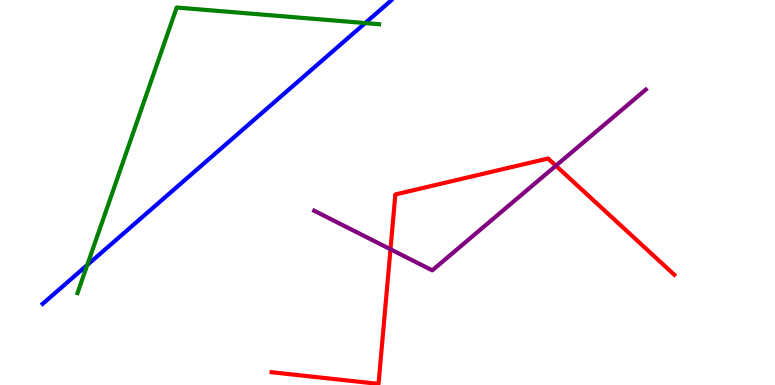[{'lines': ['blue', 'red'], 'intersections': []}, {'lines': ['green', 'red'], 'intersections': []}, {'lines': ['purple', 'red'], 'intersections': [{'x': 5.04, 'y': 3.53}, {'x': 7.17, 'y': 5.7}]}, {'lines': ['blue', 'green'], 'intersections': [{'x': 1.13, 'y': 3.12}, {'x': 4.71, 'y': 9.4}]}, {'lines': ['blue', 'purple'], 'intersections': []}, {'lines': ['green', 'purple'], 'intersections': []}]